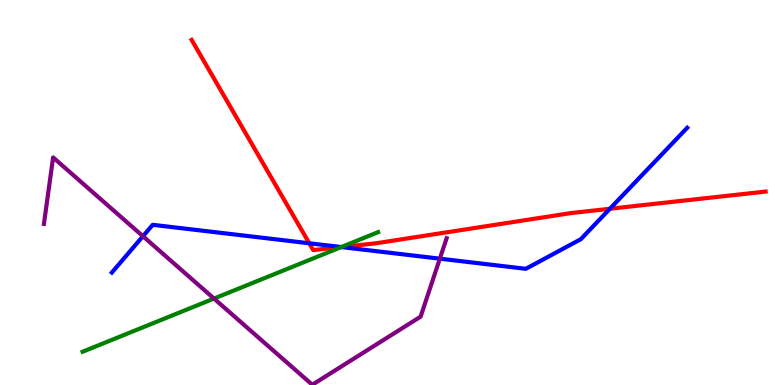[{'lines': ['blue', 'red'], 'intersections': [{'x': 3.99, 'y': 3.68}, {'x': 4.4, 'y': 3.58}, {'x': 7.87, 'y': 4.58}]}, {'lines': ['green', 'red'], 'intersections': [{'x': 4.4, 'y': 3.58}]}, {'lines': ['purple', 'red'], 'intersections': []}, {'lines': ['blue', 'green'], 'intersections': [{'x': 4.4, 'y': 3.58}]}, {'lines': ['blue', 'purple'], 'intersections': [{'x': 1.84, 'y': 3.86}, {'x': 5.68, 'y': 3.28}]}, {'lines': ['green', 'purple'], 'intersections': [{'x': 2.76, 'y': 2.25}]}]